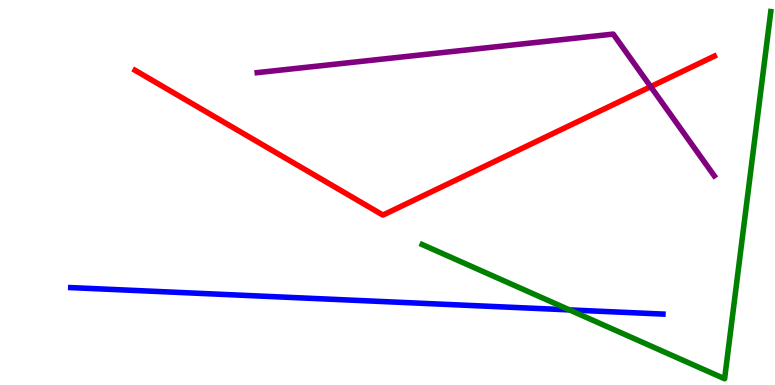[{'lines': ['blue', 'red'], 'intersections': []}, {'lines': ['green', 'red'], 'intersections': []}, {'lines': ['purple', 'red'], 'intersections': [{'x': 8.4, 'y': 7.75}]}, {'lines': ['blue', 'green'], 'intersections': [{'x': 7.35, 'y': 1.95}]}, {'lines': ['blue', 'purple'], 'intersections': []}, {'lines': ['green', 'purple'], 'intersections': []}]